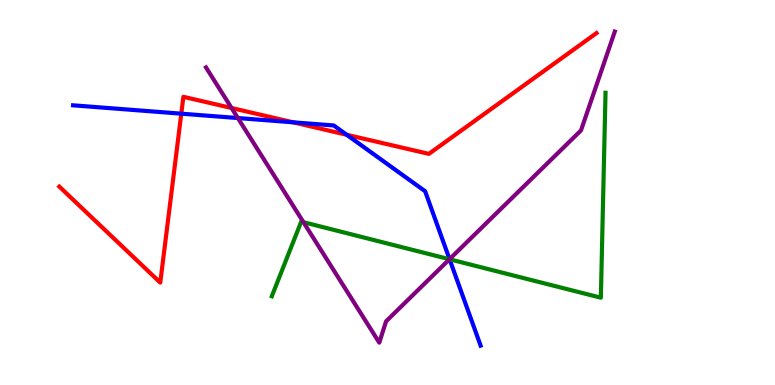[{'lines': ['blue', 'red'], 'intersections': [{'x': 2.34, 'y': 7.05}, {'x': 3.78, 'y': 6.82}, {'x': 4.47, 'y': 6.5}]}, {'lines': ['green', 'red'], 'intersections': []}, {'lines': ['purple', 'red'], 'intersections': [{'x': 2.99, 'y': 7.19}]}, {'lines': ['blue', 'green'], 'intersections': [{'x': 5.8, 'y': 3.27}]}, {'lines': ['blue', 'purple'], 'intersections': [{'x': 3.07, 'y': 6.93}, {'x': 5.8, 'y': 3.27}]}, {'lines': ['green', 'purple'], 'intersections': [{'x': 3.92, 'y': 4.23}, {'x': 5.8, 'y': 3.27}]}]